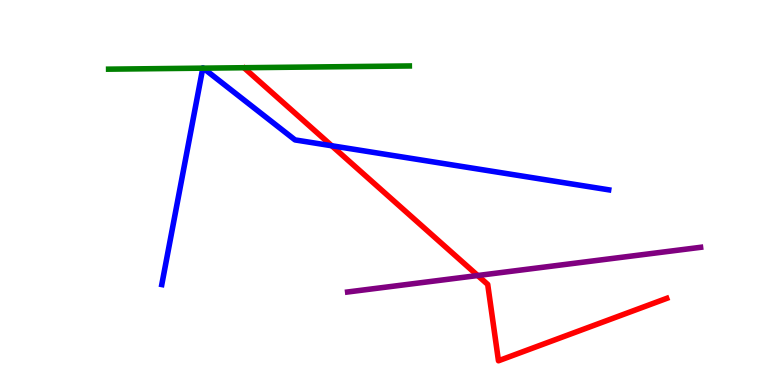[{'lines': ['blue', 'red'], 'intersections': [{'x': 4.28, 'y': 6.21}]}, {'lines': ['green', 'red'], 'intersections': []}, {'lines': ['purple', 'red'], 'intersections': [{'x': 6.16, 'y': 2.84}]}, {'lines': ['blue', 'green'], 'intersections': [{'x': 2.62, 'y': 8.23}, {'x': 2.62, 'y': 8.23}]}, {'lines': ['blue', 'purple'], 'intersections': []}, {'lines': ['green', 'purple'], 'intersections': []}]